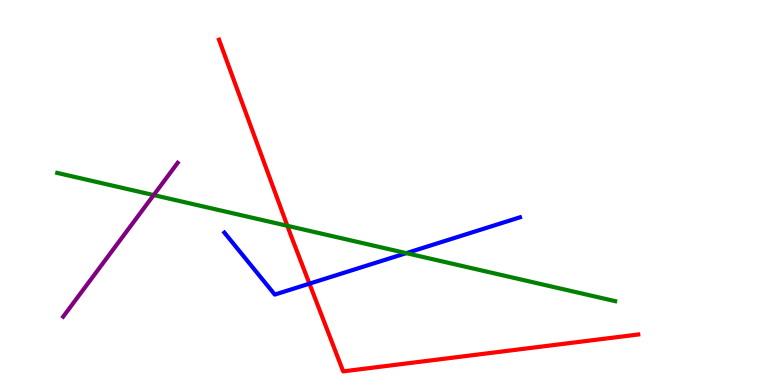[{'lines': ['blue', 'red'], 'intersections': [{'x': 3.99, 'y': 2.63}]}, {'lines': ['green', 'red'], 'intersections': [{'x': 3.71, 'y': 4.14}]}, {'lines': ['purple', 'red'], 'intersections': []}, {'lines': ['blue', 'green'], 'intersections': [{'x': 5.24, 'y': 3.42}]}, {'lines': ['blue', 'purple'], 'intersections': []}, {'lines': ['green', 'purple'], 'intersections': [{'x': 1.98, 'y': 4.93}]}]